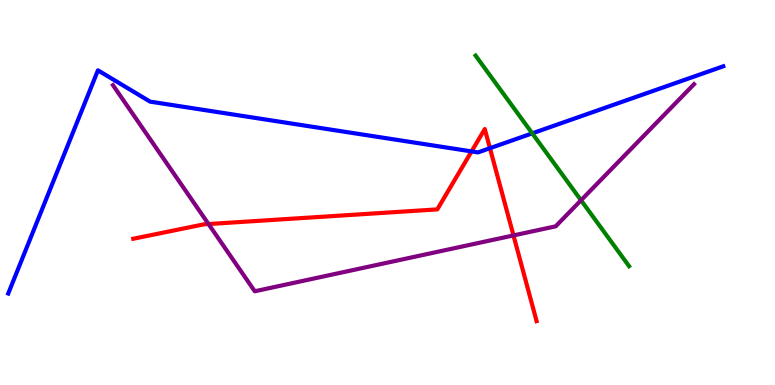[{'lines': ['blue', 'red'], 'intersections': [{'x': 6.08, 'y': 6.07}, {'x': 6.32, 'y': 6.15}]}, {'lines': ['green', 'red'], 'intersections': []}, {'lines': ['purple', 'red'], 'intersections': [{'x': 2.69, 'y': 4.18}, {'x': 6.63, 'y': 3.88}]}, {'lines': ['blue', 'green'], 'intersections': [{'x': 6.87, 'y': 6.54}]}, {'lines': ['blue', 'purple'], 'intersections': []}, {'lines': ['green', 'purple'], 'intersections': [{'x': 7.5, 'y': 4.8}]}]